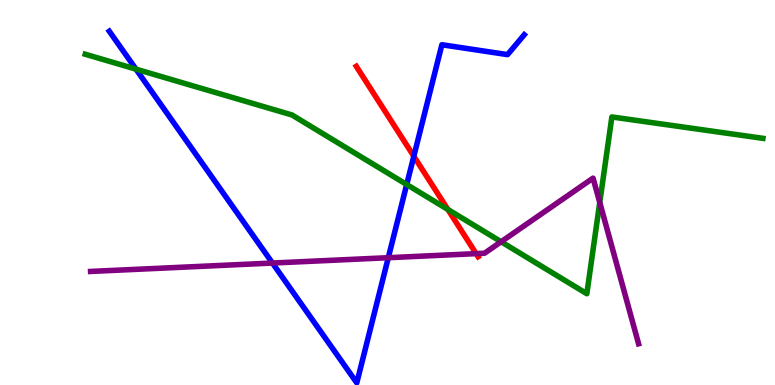[{'lines': ['blue', 'red'], 'intersections': [{'x': 5.34, 'y': 5.94}]}, {'lines': ['green', 'red'], 'intersections': [{'x': 5.78, 'y': 4.56}]}, {'lines': ['purple', 'red'], 'intersections': [{'x': 6.14, 'y': 3.41}]}, {'lines': ['blue', 'green'], 'intersections': [{'x': 1.75, 'y': 8.2}, {'x': 5.25, 'y': 5.21}]}, {'lines': ['blue', 'purple'], 'intersections': [{'x': 3.52, 'y': 3.17}, {'x': 5.01, 'y': 3.31}]}, {'lines': ['green', 'purple'], 'intersections': [{'x': 6.47, 'y': 3.72}, {'x': 7.74, 'y': 4.74}]}]